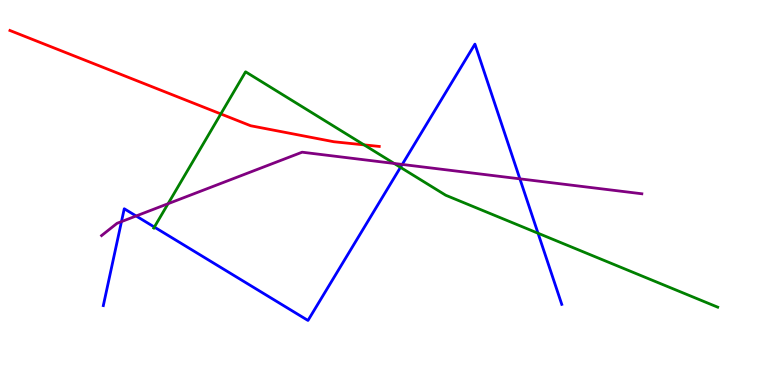[{'lines': ['blue', 'red'], 'intersections': []}, {'lines': ['green', 'red'], 'intersections': [{'x': 2.85, 'y': 7.04}, {'x': 4.7, 'y': 6.24}]}, {'lines': ['purple', 'red'], 'intersections': []}, {'lines': ['blue', 'green'], 'intersections': [{'x': 1.99, 'y': 4.1}, {'x': 5.17, 'y': 5.65}, {'x': 6.94, 'y': 3.94}]}, {'lines': ['blue', 'purple'], 'intersections': [{'x': 1.57, 'y': 4.24}, {'x': 1.76, 'y': 4.39}, {'x': 5.19, 'y': 5.73}, {'x': 6.71, 'y': 5.35}]}, {'lines': ['green', 'purple'], 'intersections': [{'x': 2.17, 'y': 4.71}, {'x': 5.09, 'y': 5.75}]}]